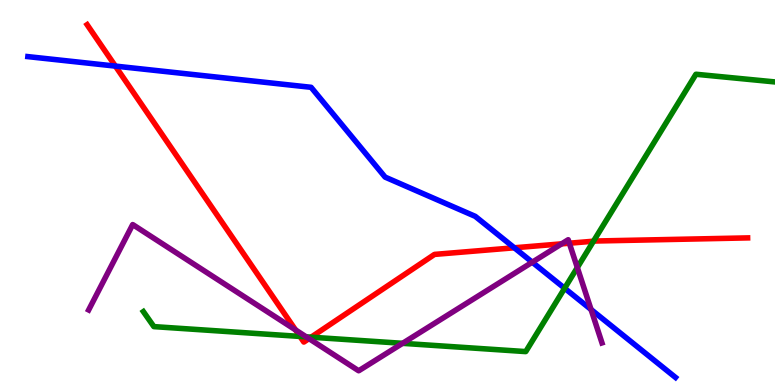[{'lines': ['blue', 'red'], 'intersections': [{'x': 1.49, 'y': 8.28}, {'x': 6.64, 'y': 3.56}]}, {'lines': ['green', 'red'], 'intersections': [{'x': 3.87, 'y': 1.26}, {'x': 4.01, 'y': 1.24}, {'x': 7.66, 'y': 3.73}]}, {'lines': ['purple', 'red'], 'intersections': [{'x': 3.81, 'y': 1.43}, {'x': 3.99, 'y': 1.2}, {'x': 7.25, 'y': 3.67}, {'x': 7.35, 'y': 3.68}]}, {'lines': ['blue', 'green'], 'intersections': [{'x': 7.29, 'y': 2.51}]}, {'lines': ['blue', 'purple'], 'intersections': [{'x': 6.87, 'y': 3.19}, {'x': 7.63, 'y': 1.96}]}, {'lines': ['green', 'purple'], 'intersections': [{'x': 3.95, 'y': 1.25}, {'x': 5.19, 'y': 1.08}, {'x': 7.45, 'y': 3.05}]}]